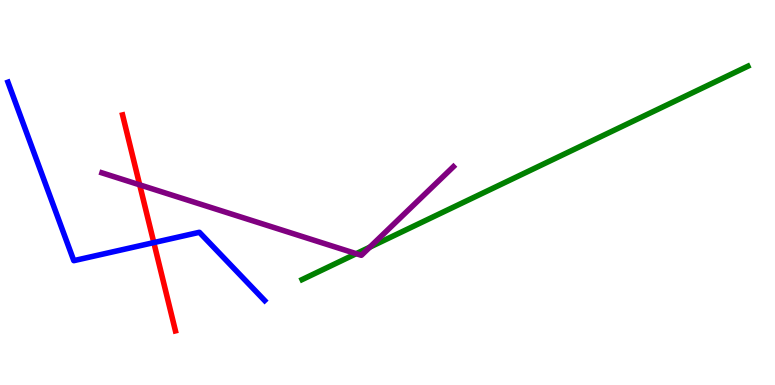[{'lines': ['blue', 'red'], 'intersections': [{'x': 1.98, 'y': 3.7}]}, {'lines': ['green', 'red'], 'intersections': []}, {'lines': ['purple', 'red'], 'intersections': [{'x': 1.8, 'y': 5.2}]}, {'lines': ['blue', 'green'], 'intersections': []}, {'lines': ['blue', 'purple'], 'intersections': []}, {'lines': ['green', 'purple'], 'intersections': [{'x': 4.6, 'y': 3.41}, {'x': 4.77, 'y': 3.58}]}]